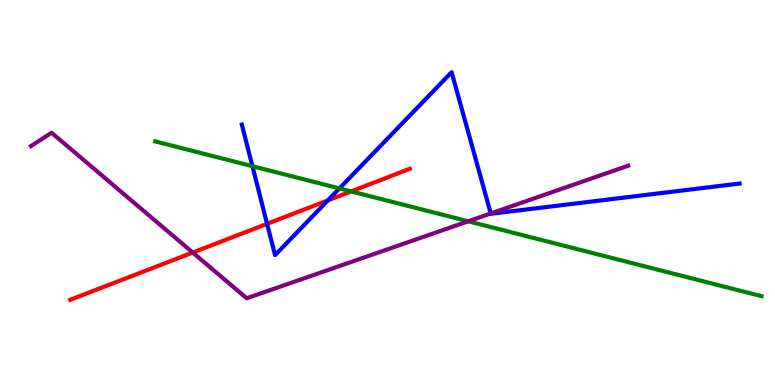[{'lines': ['blue', 'red'], 'intersections': [{'x': 3.45, 'y': 4.19}, {'x': 4.23, 'y': 4.8}]}, {'lines': ['green', 'red'], 'intersections': [{'x': 4.53, 'y': 5.03}]}, {'lines': ['purple', 'red'], 'intersections': [{'x': 2.49, 'y': 3.44}]}, {'lines': ['blue', 'green'], 'intersections': [{'x': 3.26, 'y': 5.68}, {'x': 4.38, 'y': 5.11}]}, {'lines': ['blue', 'purple'], 'intersections': [{'x': 6.33, 'y': 4.46}]}, {'lines': ['green', 'purple'], 'intersections': [{'x': 6.04, 'y': 4.25}]}]